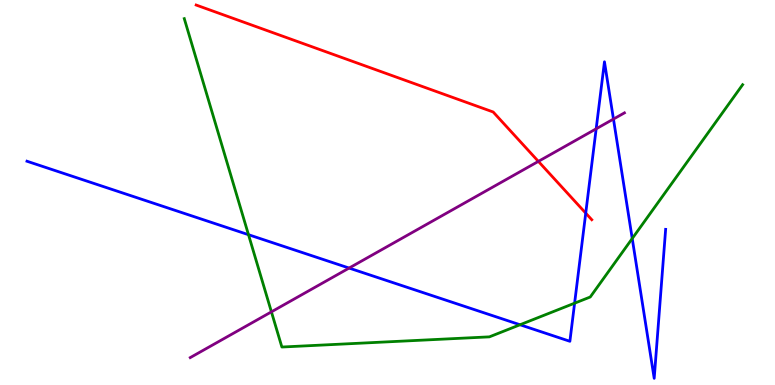[{'lines': ['blue', 'red'], 'intersections': [{'x': 7.56, 'y': 4.46}]}, {'lines': ['green', 'red'], 'intersections': []}, {'lines': ['purple', 'red'], 'intersections': [{'x': 6.95, 'y': 5.81}]}, {'lines': ['blue', 'green'], 'intersections': [{'x': 3.21, 'y': 3.9}, {'x': 6.71, 'y': 1.56}, {'x': 7.41, 'y': 2.12}, {'x': 8.16, 'y': 3.8}]}, {'lines': ['blue', 'purple'], 'intersections': [{'x': 4.5, 'y': 3.04}, {'x': 7.69, 'y': 6.65}, {'x': 7.92, 'y': 6.91}]}, {'lines': ['green', 'purple'], 'intersections': [{'x': 3.5, 'y': 1.9}]}]